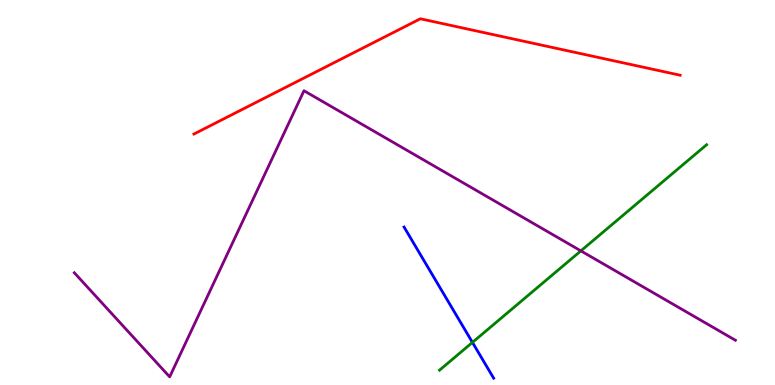[{'lines': ['blue', 'red'], 'intersections': []}, {'lines': ['green', 'red'], 'intersections': []}, {'lines': ['purple', 'red'], 'intersections': []}, {'lines': ['blue', 'green'], 'intersections': [{'x': 6.1, 'y': 1.11}]}, {'lines': ['blue', 'purple'], 'intersections': []}, {'lines': ['green', 'purple'], 'intersections': [{'x': 7.5, 'y': 3.48}]}]